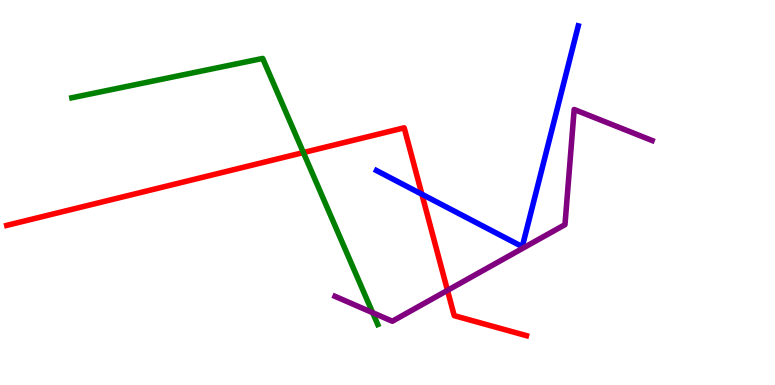[{'lines': ['blue', 'red'], 'intersections': [{'x': 5.44, 'y': 4.95}]}, {'lines': ['green', 'red'], 'intersections': [{'x': 3.91, 'y': 6.04}]}, {'lines': ['purple', 'red'], 'intersections': [{'x': 5.77, 'y': 2.46}]}, {'lines': ['blue', 'green'], 'intersections': []}, {'lines': ['blue', 'purple'], 'intersections': []}, {'lines': ['green', 'purple'], 'intersections': [{'x': 4.81, 'y': 1.88}]}]